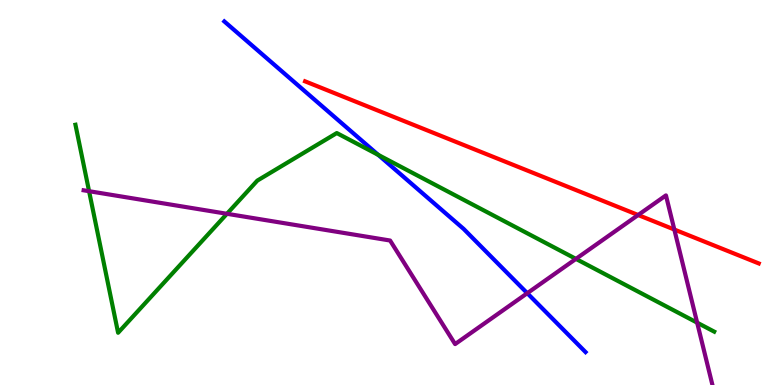[{'lines': ['blue', 'red'], 'intersections': []}, {'lines': ['green', 'red'], 'intersections': []}, {'lines': ['purple', 'red'], 'intersections': [{'x': 8.23, 'y': 4.42}, {'x': 8.7, 'y': 4.04}]}, {'lines': ['blue', 'green'], 'intersections': [{'x': 4.88, 'y': 5.98}]}, {'lines': ['blue', 'purple'], 'intersections': [{'x': 6.8, 'y': 2.38}]}, {'lines': ['green', 'purple'], 'intersections': [{'x': 1.15, 'y': 5.03}, {'x': 2.93, 'y': 4.45}, {'x': 7.43, 'y': 3.28}, {'x': 9.0, 'y': 1.62}]}]